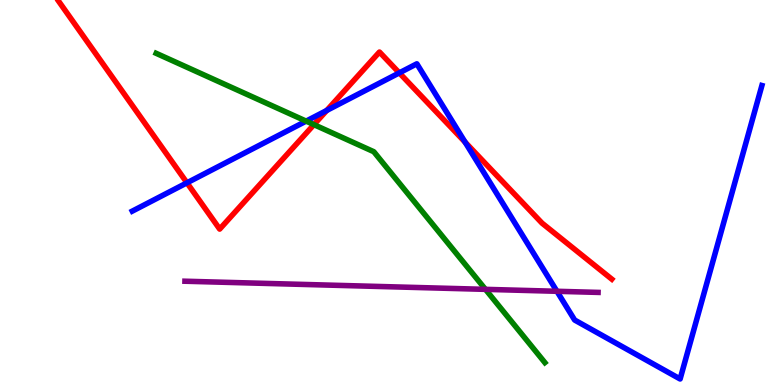[{'lines': ['blue', 'red'], 'intersections': [{'x': 2.41, 'y': 5.25}, {'x': 4.22, 'y': 7.13}, {'x': 5.15, 'y': 8.11}, {'x': 6.0, 'y': 6.31}]}, {'lines': ['green', 'red'], 'intersections': [{'x': 4.05, 'y': 6.76}]}, {'lines': ['purple', 'red'], 'intersections': []}, {'lines': ['blue', 'green'], 'intersections': [{'x': 3.95, 'y': 6.85}]}, {'lines': ['blue', 'purple'], 'intersections': [{'x': 7.19, 'y': 2.43}]}, {'lines': ['green', 'purple'], 'intersections': [{'x': 6.26, 'y': 2.48}]}]